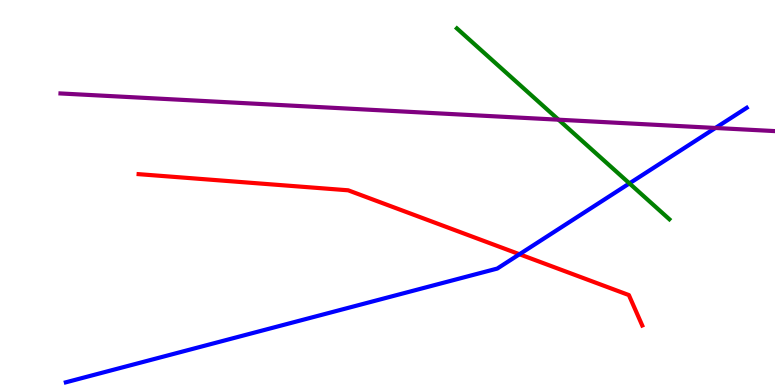[{'lines': ['blue', 'red'], 'intersections': [{'x': 6.7, 'y': 3.4}]}, {'lines': ['green', 'red'], 'intersections': []}, {'lines': ['purple', 'red'], 'intersections': []}, {'lines': ['blue', 'green'], 'intersections': [{'x': 8.12, 'y': 5.24}]}, {'lines': ['blue', 'purple'], 'intersections': [{'x': 9.23, 'y': 6.68}]}, {'lines': ['green', 'purple'], 'intersections': [{'x': 7.21, 'y': 6.89}]}]